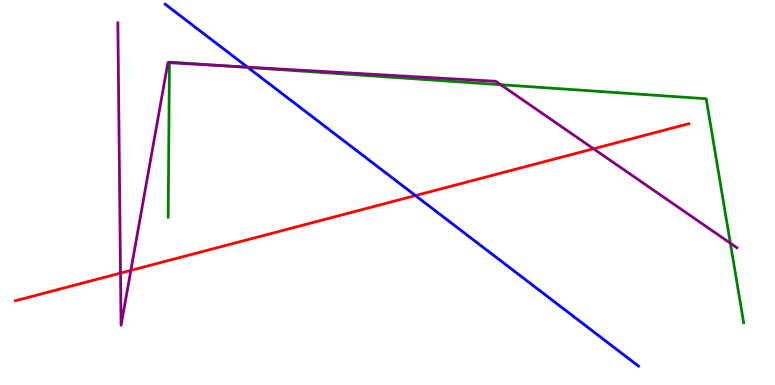[{'lines': ['blue', 'red'], 'intersections': [{'x': 5.36, 'y': 4.92}]}, {'lines': ['green', 'red'], 'intersections': []}, {'lines': ['purple', 'red'], 'intersections': [{'x': 1.55, 'y': 2.91}, {'x': 1.69, 'y': 2.98}, {'x': 7.66, 'y': 6.14}]}, {'lines': ['blue', 'green'], 'intersections': [{'x': 3.2, 'y': 8.25}]}, {'lines': ['blue', 'purple'], 'intersections': [{'x': 3.19, 'y': 8.26}]}, {'lines': ['green', 'purple'], 'intersections': [{'x': 2.19, 'y': 8.37}, {'x': 2.93, 'y': 8.29}, {'x': 6.46, 'y': 7.8}, {'x': 9.42, 'y': 3.68}]}]